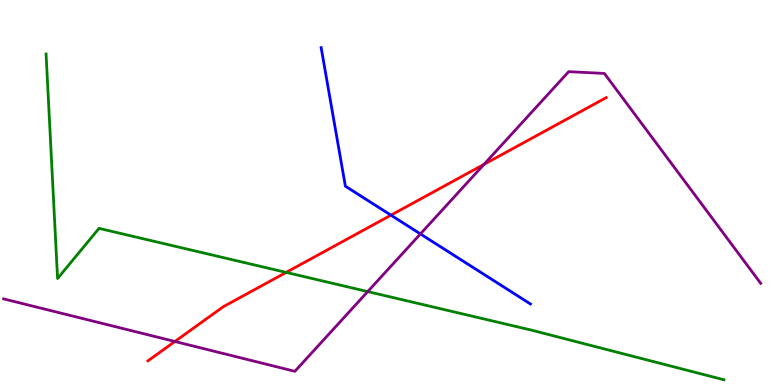[{'lines': ['blue', 'red'], 'intersections': [{'x': 5.04, 'y': 4.41}]}, {'lines': ['green', 'red'], 'intersections': [{'x': 3.69, 'y': 2.92}]}, {'lines': ['purple', 'red'], 'intersections': [{'x': 2.26, 'y': 1.13}, {'x': 6.25, 'y': 5.73}]}, {'lines': ['blue', 'green'], 'intersections': []}, {'lines': ['blue', 'purple'], 'intersections': [{'x': 5.42, 'y': 3.92}]}, {'lines': ['green', 'purple'], 'intersections': [{'x': 4.74, 'y': 2.43}]}]